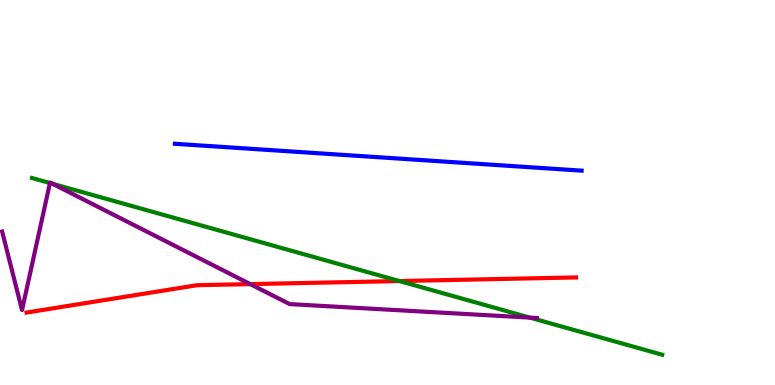[{'lines': ['blue', 'red'], 'intersections': []}, {'lines': ['green', 'red'], 'intersections': [{'x': 5.15, 'y': 2.7}]}, {'lines': ['purple', 'red'], 'intersections': [{'x': 3.23, 'y': 2.62}]}, {'lines': ['blue', 'green'], 'intersections': []}, {'lines': ['blue', 'purple'], 'intersections': []}, {'lines': ['green', 'purple'], 'intersections': [{'x': 0.644, 'y': 5.25}, {'x': 0.678, 'y': 5.23}, {'x': 6.84, 'y': 1.75}]}]